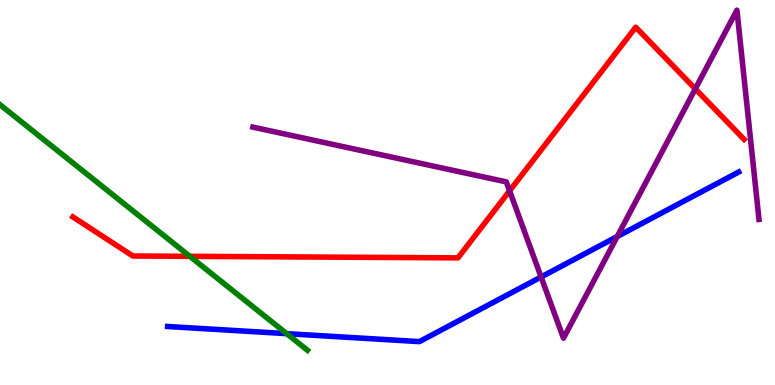[{'lines': ['blue', 'red'], 'intersections': []}, {'lines': ['green', 'red'], 'intersections': [{'x': 2.45, 'y': 3.34}]}, {'lines': ['purple', 'red'], 'intersections': [{'x': 6.58, 'y': 5.04}, {'x': 8.97, 'y': 7.69}]}, {'lines': ['blue', 'green'], 'intersections': [{'x': 3.7, 'y': 1.33}]}, {'lines': ['blue', 'purple'], 'intersections': [{'x': 6.98, 'y': 2.81}, {'x': 7.96, 'y': 3.86}]}, {'lines': ['green', 'purple'], 'intersections': []}]